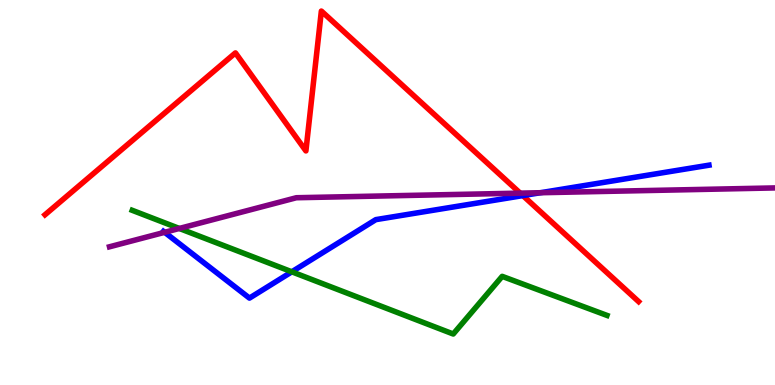[{'lines': ['blue', 'red'], 'intersections': [{'x': 6.75, 'y': 4.92}]}, {'lines': ['green', 'red'], 'intersections': []}, {'lines': ['purple', 'red'], 'intersections': [{'x': 6.71, 'y': 4.98}]}, {'lines': ['blue', 'green'], 'intersections': [{'x': 3.77, 'y': 2.94}]}, {'lines': ['blue', 'purple'], 'intersections': [{'x': 2.12, 'y': 3.97}, {'x': 6.97, 'y': 4.99}]}, {'lines': ['green', 'purple'], 'intersections': [{'x': 2.31, 'y': 4.07}]}]